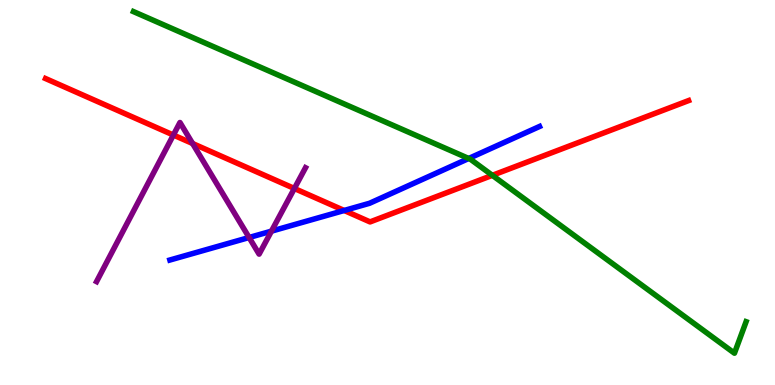[{'lines': ['blue', 'red'], 'intersections': [{'x': 4.44, 'y': 4.53}]}, {'lines': ['green', 'red'], 'intersections': [{'x': 6.35, 'y': 5.45}]}, {'lines': ['purple', 'red'], 'intersections': [{'x': 2.24, 'y': 6.49}, {'x': 2.49, 'y': 6.27}, {'x': 3.8, 'y': 5.1}]}, {'lines': ['blue', 'green'], 'intersections': [{'x': 6.05, 'y': 5.88}]}, {'lines': ['blue', 'purple'], 'intersections': [{'x': 3.21, 'y': 3.83}, {'x': 3.5, 'y': 4.0}]}, {'lines': ['green', 'purple'], 'intersections': []}]